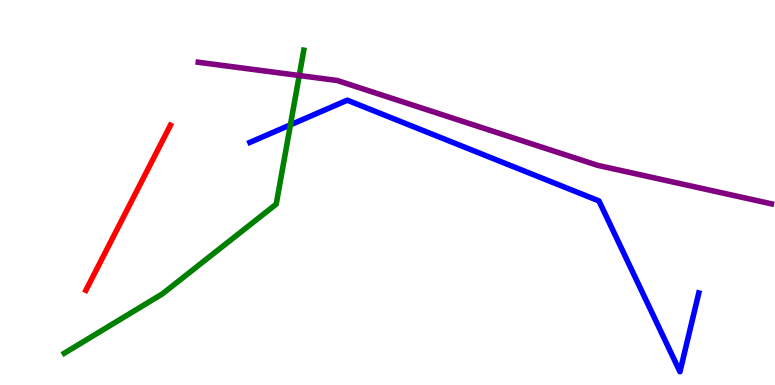[{'lines': ['blue', 'red'], 'intersections': []}, {'lines': ['green', 'red'], 'intersections': []}, {'lines': ['purple', 'red'], 'intersections': []}, {'lines': ['blue', 'green'], 'intersections': [{'x': 3.75, 'y': 6.76}]}, {'lines': ['blue', 'purple'], 'intersections': []}, {'lines': ['green', 'purple'], 'intersections': [{'x': 3.86, 'y': 8.04}]}]